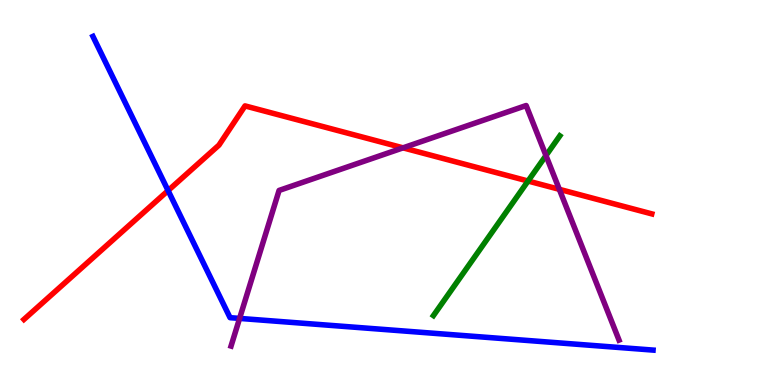[{'lines': ['blue', 'red'], 'intersections': [{'x': 2.17, 'y': 5.05}]}, {'lines': ['green', 'red'], 'intersections': [{'x': 6.81, 'y': 5.3}]}, {'lines': ['purple', 'red'], 'intersections': [{'x': 5.2, 'y': 6.16}, {'x': 7.22, 'y': 5.08}]}, {'lines': ['blue', 'green'], 'intersections': []}, {'lines': ['blue', 'purple'], 'intersections': [{'x': 3.09, 'y': 1.73}]}, {'lines': ['green', 'purple'], 'intersections': [{'x': 7.04, 'y': 5.96}]}]